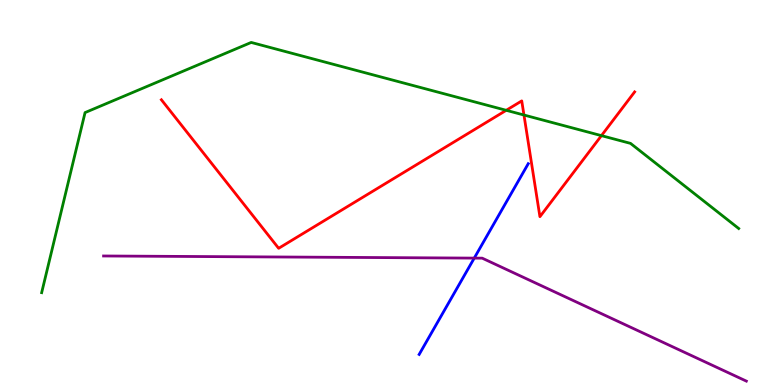[{'lines': ['blue', 'red'], 'intersections': []}, {'lines': ['green', 'red'], 'intersections': [{'x': 6.53, 'y': 7.13}, {'x': 6.76, 'y': 7.01}, {'x': 7.76, 'y': 6.48}]}, {'lines': ['purple', 'red'], 'intersections': []}, {'lines': ['blue', 'green'], 'intersections': []}, {'lines': ['blue', 'purple'], 'intersections': [{'x': 6.12, 'y': 3.3}]}, {'lines': ['green', 'purple'], 'intersections': []}]